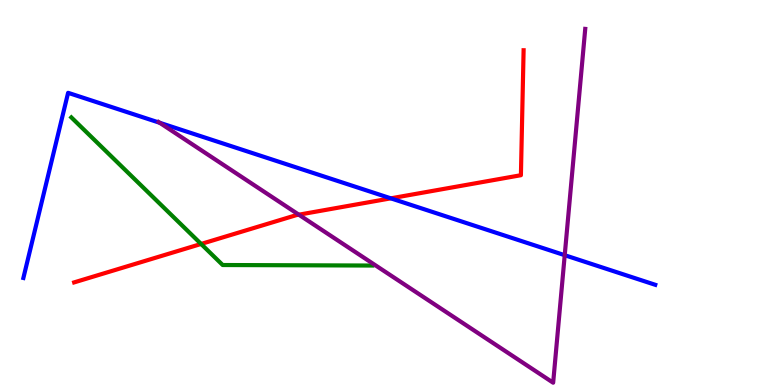[{'lines': ['blue', 'red'], 'intersections': [{'x': 5.04, 'y': 4.85}]}, {'lines': ['green', 'red'], 'intersections': [{'x': 2.59, 'y': 3.66}]}, {'lines': ['purple', 'red'], 'intersections': [{'x': 3.86, 'y': 4.42}]}, {'lines': ['blue', 'green'], 'intersections': []}, {'lines': ['blue', 'purple'], 'intersections': [{'x': 2.06, 'y': 6.81}, {'x': 7.29, 'y': 3.37}]}, {'lines': ['green', 'purple'], 'intersections': []}]